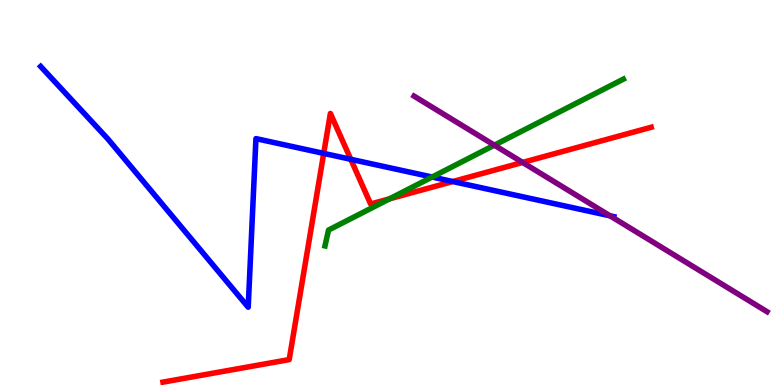[{'lines': ['blue', 'red'], 'intersections': [{'x': 4.18, 'y': 6.02}, {'x': 4.53, 'y': 5.86}, {'x': 5.84, 'y': 5.28}]}, {'lines': ['green', 'red'], 'intersections': [{'x': 5.03, 'y': 4.84}]}, {'lines': ['purple', 'red'], 'intersections': [{'x': 6.74, 'y': 5.78}]}, {'lines': ['blue', 'green'], 'intersections': [{'x': 5.58, 'y': 5.4}]}, {'lines': ['blue', 'purple'], 'intersections': [{'x': 7.87, 'y': 4.39}]}, {'lines': ['green', 'purple'], 'intersections': [{'x': 6.38, 'y': 6.23}]}]